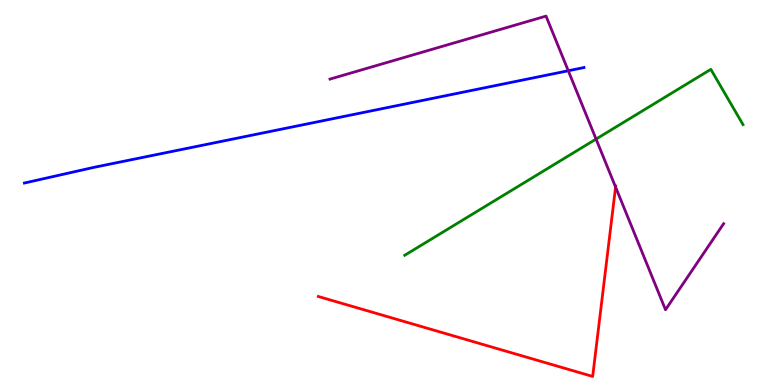[{'lines': ['blue', 'red'], 'intersections': []}, {'lines': ['green', 'red'], 'intersections': []}, {'lines': ['purple', 'red'], 'intersections': [{'x': 7.94, 'y': 5.14}]}, {'lines': ['blue', 'green'], 'intersections': []}, {'lines': ['blue', 'purple'], 'intersections': [{'x': 7.33, 'y': 8.16}]}, {'lines': ['green', 'purple'], 'intersections': [{'x': 7.69, 'y': 6.39}]}]